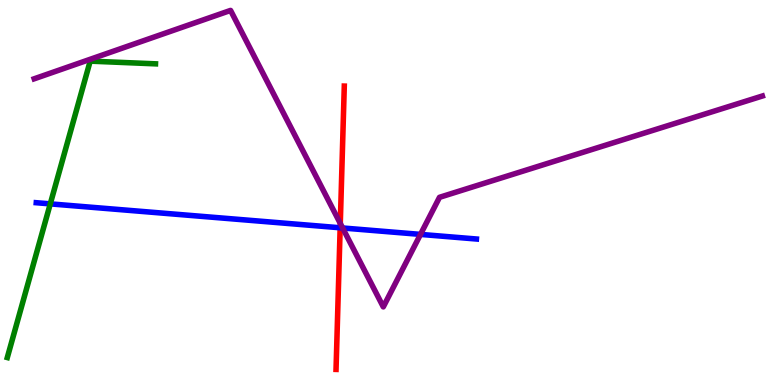[{'lines': ['blue', 'red'], 'intersections': [{'x': 4.39, 'y': 4.08}]}, {'lines': ['green', 'red'], 'intersections': []}, {'lines': ['purple', 'red'], 'intersections': [{'x': 4.39, 'y': 4.2}]}, {'lines': ['blue', 'green'], 'intersections': [{'x': 0.649, 'y': 4.7}]}, {'lines': ['blue', 'purple'], 'intersections': [{'x': 4.42, 'y': 4.08}, {'x': 5.43, 'y': 3.91}]}, {'lines': ['green', 'purple'], 'intersections': []}]